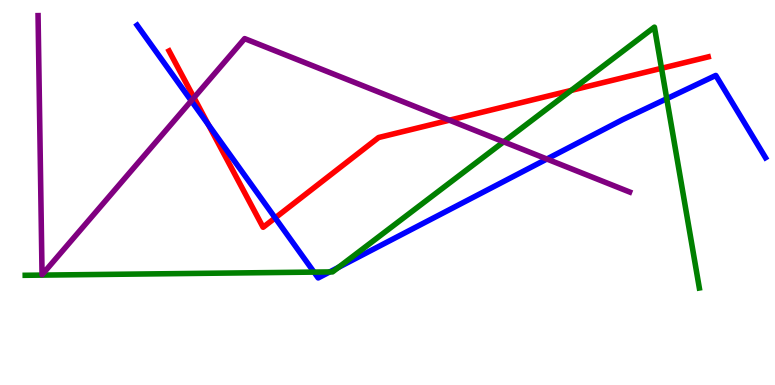[{'lines': ['blue', 'red'], 'intersections': [{'x': 2.69, 'y': 6.76}, {'x': 3.55, 'y': 4.34}]}, {'lines': ['green', 'red'], 'intersections': [{'x': 7.37, 'y': 7.65}, {'x': 8.54, 'y': 8.23}]}, {'lines': ['purple', 'red'], 'intersections': [{'x': 2.5, 'y': 7.46}, {'x': 5.8, 'y': 6.88}]}, {'lines': ['blue', 'green'], 'intersections': [{'x': 4.05, 'y': 2.93}, {'x': 4.25, 'y': 2.94}, {'x': 4.37, 'y': 3.05}, {'x': 8.6, 'y': 7.44}]}, {'lines': ['blue', 'purple'], 'intersections': [{'x': 2.47, 'y': 7.38}, {'x': 7.06, 'y': 5.87}]}, {'lines': ['green', 'purple'], 'intersections': [{'x': 6.5, 'y': 6.32}]}]